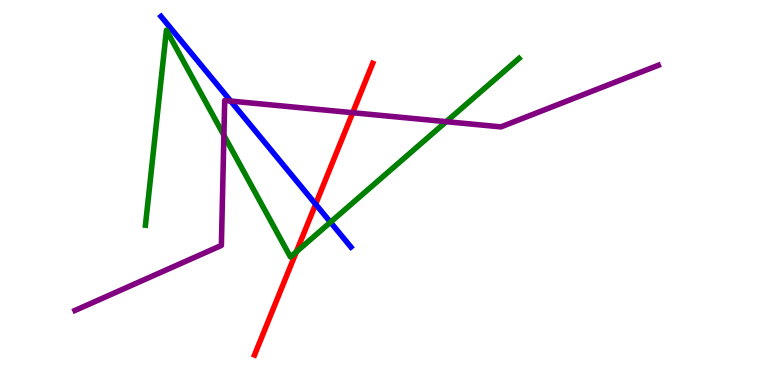[{'lines': ['blue', 'red'], 'intersections': [{'x': 4.07, 'y': 4.7}]}, {'lines': ['green', 'red'], 'intersections': [{'x': 3.82, 'y': 3.46}]}, {'lines': ['purple', 'red'], 'intersections': [{'x': 4.55, 'y': 7.07}]}, {'lines': ['blue', 'green'], 'intersections': [{'x': 4.26, 'y': 4.23}]}, {'lines': ['blue', 'purple'], 'intersections': [{'x': 2.98, 'y': 7.38}]}, {'lines': ['green', 'purple'], 'intersections': [{'x': 2.89, 'y': 6.49}, {'x': 5.76, 'y': 6.84}]}]